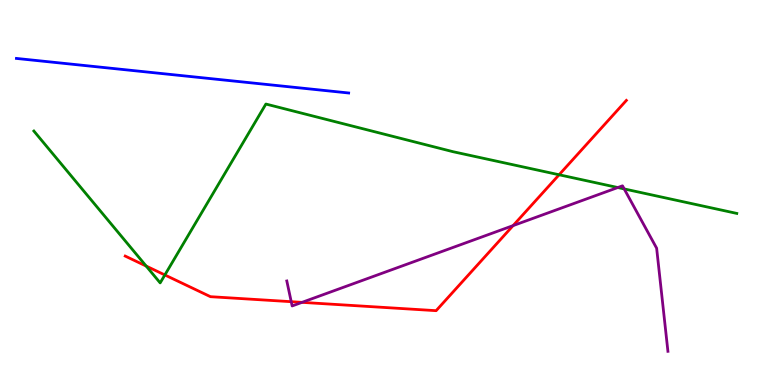[{'lines': ['blue', 'red'], 'intersections': []}, {'lines': ['green', 'red'], 'intersections': [{'x': 1.89, 'y': 3.09}, {'x': 2.13, 'y': 2.86}, {'x': 7.21, 'y': 5.46}]}, {'lines': ['purple', 'red'], 'intersections': [{'x': 3.76, 'y': 2.16}, {'x': 3.9, 'y': 2.15}, {'x': 6.62, 'y': 4.14}]}, {'lines': ['blue', 'green'], 'intersections': []}, {'lines': ['blue', 'purple'], 'intersections': []}, {'lines': ['green', 'purple'], 'intersections': [{'x': 7.97, 'y': 5.13}, {'x': 8.05, 'y': 5.09}]}]